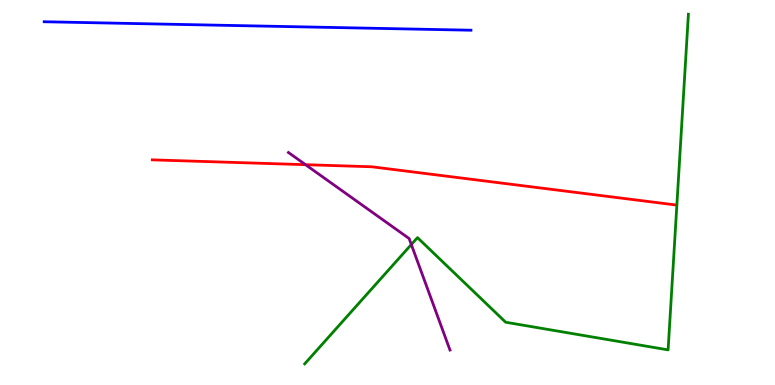[{'lines': ['blue', 'red'], 'intersections': []}, {'lines': ['green', 'red'], 'intersections': []}, {'lines': ['purple', 'red'], 'intersections': [{'x': 3.94, 'y': 5.72}]}, {'lines': ['blue', 'green'], 'intersections': []}, {'lines': ['blue', 'purple'], 'intersections': []}, {'lines': ['green', 'purple'], 'intersections': [{'x': 5.31, 'y': 3.65}]}]